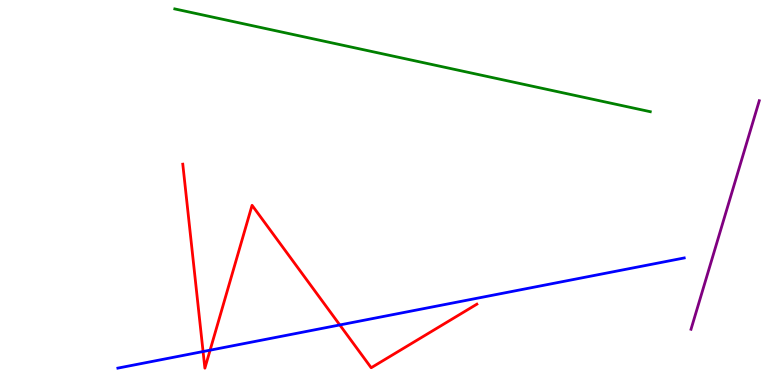[{'lines': ['blue', 'red'], 'intersections': [{'x': 2.62, 'y': 0.869}, {'x': 2.71, 'y': 0.904}, {'x': 4.38, 'y': 1.56}]}, {'lines': ['green', 'red'], 'intersections': []}, {'lines': ['purple', 'red'], 'intersections': []}, {'lines': ['blue', 'green'], 'intersections': []}, {'lines': ['blue', 'purple'], 'intersections': []}, {'lines': ['green', 'purple'], 'intersections': []}]